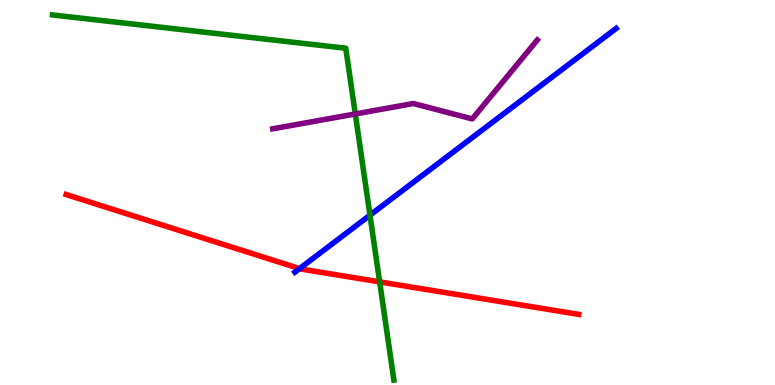[{'lines': ['blue', 'red'], 'intersections': [{'x': 3.87, 'y': 3.02}]}, {'lines': ['green', 'red'], 'intersections': [{'x': 4.9, 'y': 2.68}]}, {'lines': ['purple', 'red'], 'intersections': []}, {'lines': ['blue', 'green'], 'intersections': [{'x': 4.77, 'y': 4.41}]}, {'lines': ['blue', 'purple'], 'intersections': []}, {'lines': ['green', 'purple'], 'intersections': [{'x': 4.58, 'y': 7.04}]}]